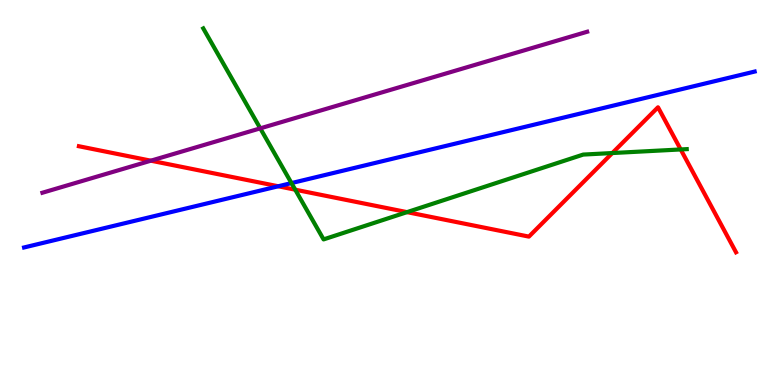[{'lines': ['blue', 'red'], 'intersections': [{'x': 3.59, 'y': 5.16}]}, {'lines': ['green', 'red'], 'intersections': [{'x': 3.81, 'y': 5.07}, {'x': 5.25, 'y': 4.49}, {'x': 7.9, 'y': 6.02}, {'x': 8.78, 'y': 6.12}]}, {'lines': ['purple', 'red'], 'intersections': [{'x': 1.95, 'y': 5.83}]}, {'lines': ['blue', 'green'], 'intersections': [{'x': 3.76, 'y': 5.24}]}, {'lines': ['blue', 'purple'], 'intersections': []}, {'lines': ['green', 'purple'], 'intersections': [{'x': 3.36, 'y': 6.67}]}]